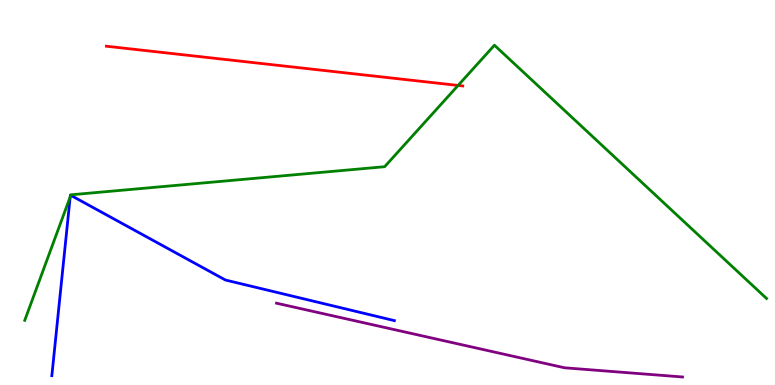[{'lines': ['blue', 'red'], 'intersections': []}, {'lines': ['green', 'red'], 'intersections': [{'x': 5.91, 'y': 7.78}]}, {'lines': ['purple', 'red'], 'intersections': []}, {'lines': ['blue', 'green'], 'intersections': [{'x': 0.906, 'y': 4.88}, {'x': 0.913, 'y': 4.93}]}, {'lines': ['blue', 'purple'], 'intersections': []}, {'lines': ['green', 'purple'], 'intersections': []}]